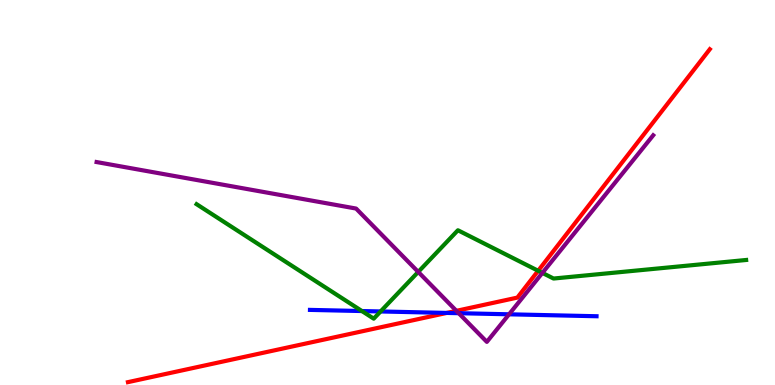[{'lines': ['blue', 'red'], 'intersections': [{'x': 5.76, 'y': 1.87}]}, {'lines': ['green', 'red'], 'intersections': [{'x': 6.94, 'y': 2.97}]}, {'lines': ['purple', 'red'], 'intersections': [{'x': 5.89, 'y': 1.93}]}, {'lines': ['blue', 'green'], 'intersections': [{'x': 4.67, 'y': 1.92}, {'x': 4.91, 'y': 1.91}]}, {'lines': ['blue', 'purple'], 'intersections': [{'x': 5.92, 'y': 1.87}, {'x': 6.57, 'y': 1.84}]}, {'lines': ['green', 'purple'], 'intersections': [{'x': 5.4, 'y': 2.94}, {'x': 7.0, 'y': 2.91}]}]